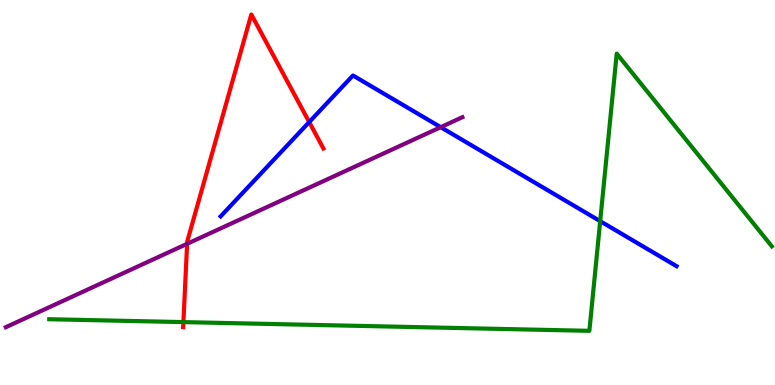[{'lines': ['blue', 'red'], 'intersections': [{'x': 3.99, 'y': 6.83}]}, {'lines': ['green', 'red'], 'intersections': [{'x': 2.37, 'y': 1.63}]}, {'lines': ['purple', 'red'], 'intersections': [{'x': 2.41, 'y': 3.67}]}, {'lines': ['blue', 'green'], 'intersections': [{'x': 7.74, 'y': 4.26}]}, {'lines': ['blue', 'purple'], 'intersections': [{'x': 5.69, 'y': 6.7}]}, {'lines': ['green', 'purple'], 'intersections': []}]